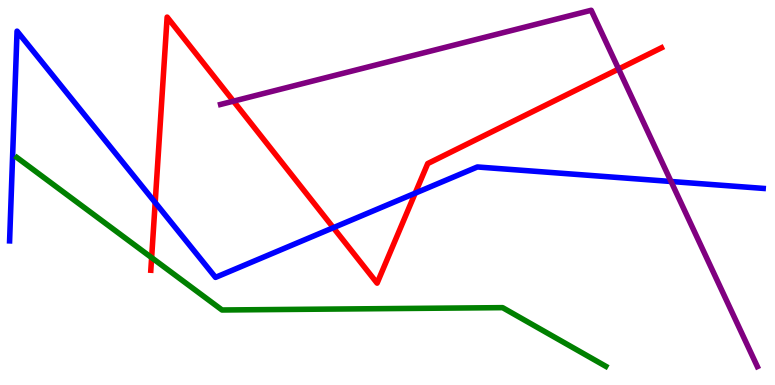[{'lines': ['blue', 'red'], 'intersections': [{'x': 2.0, 'y': 4.74}, {'x': 4.3, 'y': 4.09}, {'x': 5.36, 'y': 4.98}]}, {'lines': ['green', 'red'], 'intersections': [{'x': 1.96, 'y': 3.31}]}, {'lines': ['purple', 'red'], 'intersections': [{'x': 3.01, 'y': 7.37}, {'x': 7.98, 'y': 8.21}]}, {'lines': ['blue', 'green'], 'intersections': []}, {'lines': ['blue', 'purple'], 'intersections': [{'x': 8.66, 'y': 5.29}]}, {'lines': ['green', 'purple'], 'intersections': []}]